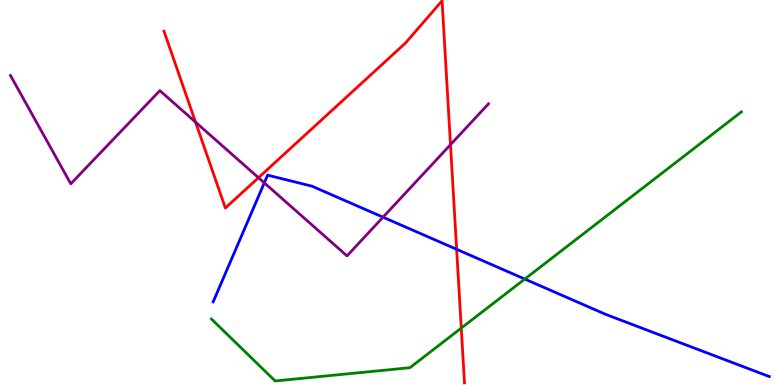[{'lines': ['blue', 'red'], 'intersections': [{'x': 5.89, 'y': 3.52}]}, {'lines': ['green', 'red'], 'intersections': [{'x': 5.95, 'y': 1.48}]}, {'lines': ['purple', 'red'], 'intersections': [{'x': 2.52, 'y': 6.83}, {'x': 3.34, 'y': 5.38}, {'x': 5.81, 'y': 6.24}]}, {'lines': ['blue', 'green'], 'intersections': [{'x': 6.77, 'y': 2.75}]}, {'lines': ['blue', 'purple'], 'intersections': [{'x': 3.41, 'y': 5.25}, {'x': 4.94, 'y': 4.36}]}, {'lines': ['green', 'purple'], 'intersections': []}]